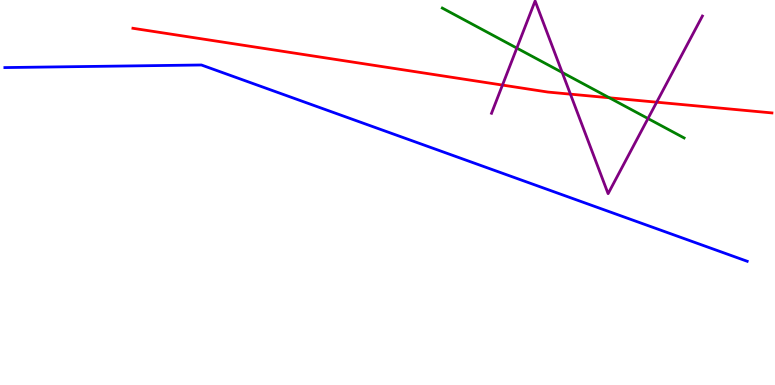[{'lines': ['blue', 'red'], 'intersections': []}, {'lines': ['green', 'red'], 'intersections': [{'x': 7.86, 'y': 7.46}]}, {'lines': ['purple', 'red'], 'intersections': [{'x': 6.48, 'y': 7.79}, {'x': 7.36, 'y': 7.55}, {'x': 8.47, 'y': 7.35}]}, {'lines': ['blue', 'green'], 'intersections': []}, {'lines': ['blue', 'purple'], 'intersections': []}, {'lines': ['green', 'purple'], 'intersections': [{'x': 6.67, 'y': 8.75}, {'x': 7.25, 'y': 8.12}, {'x': 8.36, 'y': 6.92}]}]